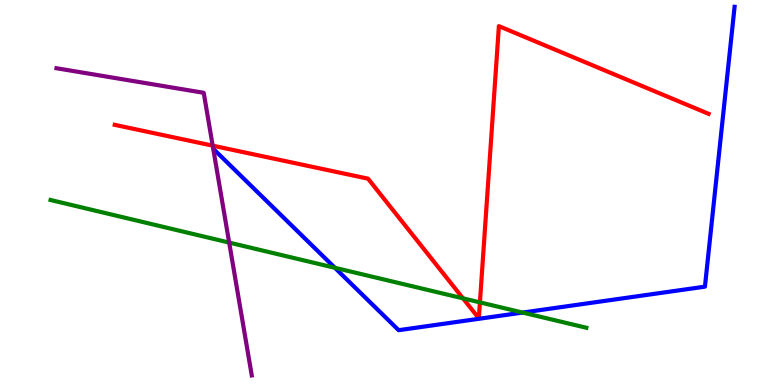[{'lines': ['blue', 'red'], 'intersections': []}, {'lines': ['green', 'red'], 'intersections': [{'x': 5.97, 'y': 2.25}, {'x': 6.19, 'y': 2.15}]}, {'lines': ['purple', 'red'], 'intersections': [{'x': 2.74, 'y': 6.22}]}, {'lines': ['blue', 'green'], 'intersections': [{'x': 4.32, 'y': 3.04}, {'x': 6.74, 'y': 1.88}]}, {'lines': ['blue', 'purple'], 'intersections': []}, {'lines': ['green', 'purple'], 'intersections': [{'x': 2.96, 'y': 3.7}]}]